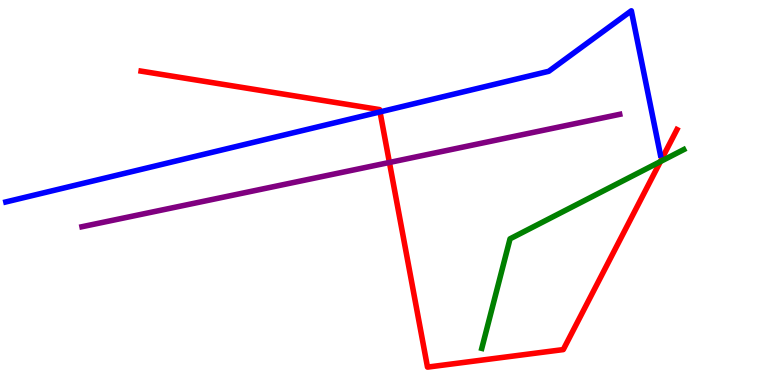[{'lines': ['blue', 'red'], 'intersections': [{'x': 4.9, 'y': 7.09}]}, {'lines': ['green', 'red'], 'intersections': [{'x': 8.52, 'y': 5.8}]}, {'lines': ['purple', 'red'], 'intersections': [{'x': 5.02, 'y': 5.78}]}, {'lines': ['blue', 'green'], 'intersections': []}, {'lines': ['blue', 'purple'], 'intersections': []}, {'lines': ['green', 'purple'], 'intersections': []}]